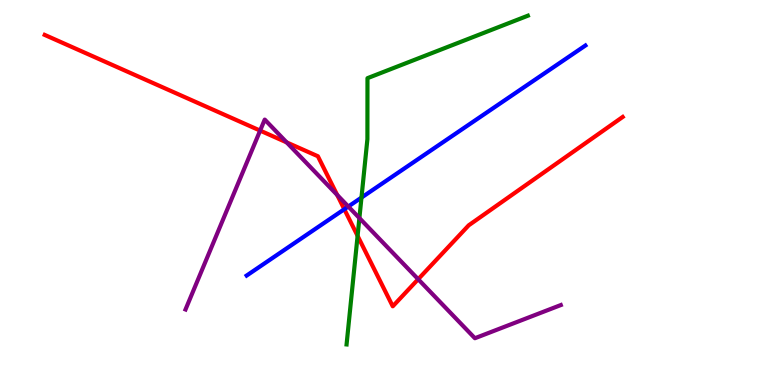[{'lines': ['blue', 'red'], 'intersections': [{'x': 4.44, 'y': 4.57}]}, {'lines': ['green', 'red'], 'intersections': [{'x': 4.61, 'y': 3.87}]}, {'lines': ['purple', 'red'], 'intersections': [{'x': 3.36, 'y': 6.61}, {'x': 3.7, 'y': 6.3}, {'x': 4.35, 'y': 4.94}, {'x': 5.4, 'y': 2.75}]}, {'lines': ['blue', 'green'], 'intersections': [{'x': 4.66, 'y': 4.87}]}, {'lines': ['blue', 'purple'], 'intersections': [{'x': 4.49, 'y': 4.64}]}, {'lines': ['green', 'purple'], 'intersections': [{'x': 4.64, 'y': 4.34}]}]